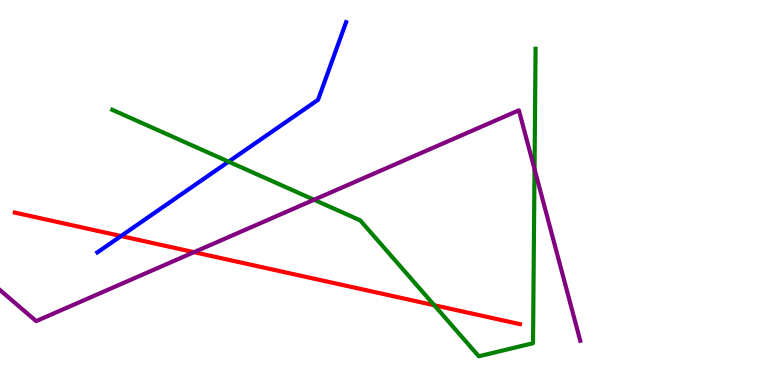[{'lines': ['blue', 'red'], 'intersections': [{'x': 1.56, 'y': 3.87}]}, {'lines': ['green', 'red'], 'intersections': [{'x': 5.6, 'y': 2.07}]}, {'lines': ['purple', 'red'], 'intersections': [{'x': 2.5, 'y': 3.45}]}, {'lines': ['blue', 'green'], 'intersections': [{'x': 2.95, 'y': 5.8}]}, {'lines': ['blue', 'purple'], 'intersections': []}, {'lines': ['green', 'purple'], 'intersections': [{'x': 4.05, 'y': 4.81}, {'x': 6.9, 'y': 5.61}]}]